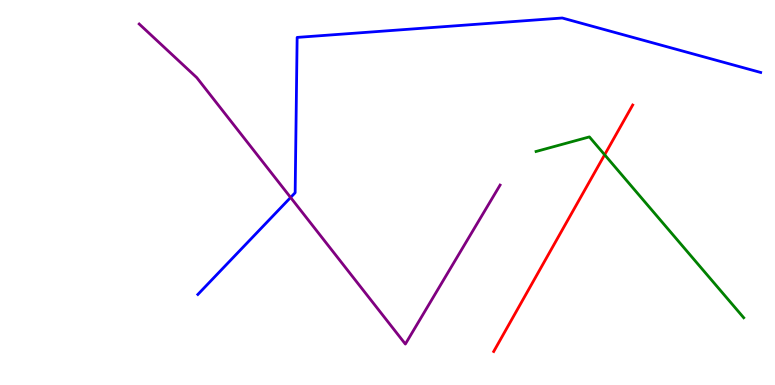[{'lines': ['blue', 'red'], 'intersections': []}, {'lines': ['green', 'red'], 'intersections': [{'x': 7.8, 'y': 5.98}]}, {'lines': ['purple', 'red'], 'intersections': []}, {'lines': ['blue', 'green'], 'intersections': []}, {'lines': ['blue', 'purple'], 'intersections': [{'x': 3.75, 'y': 4.87}]}, {'lines': ['green', 'purple'], 'intersections': []}]